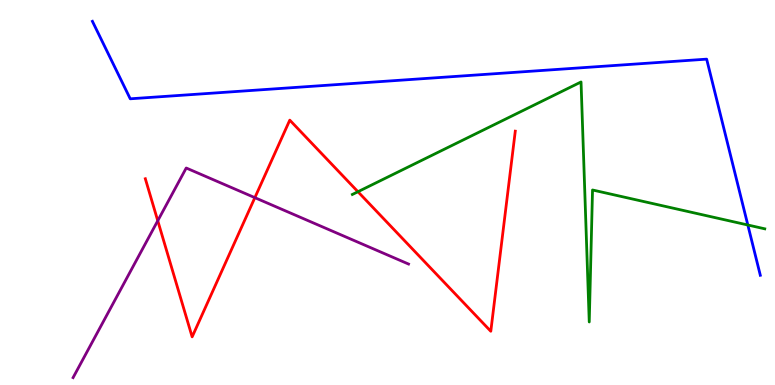[{'lines': ['blue', 'red'], 'intersections': []}, {'lines': ['green', 'red'], 'intersections': [{'x': 4.62, 'y': 5.02}]}, {'lines': ['purple', 'red'], 'intersections': [{'x': 2.04, 'y': 4.27}, {'x': 3.29, 'y': 4.87}]}, {'lines': ['blue', 'green'], 'intersections': [{'x': 9.65, 'y': 4.16}]}, {'lines': ['blue', 'purple'], 'intersections': []}, {'lines': ['green', 'purple'], 'intersections': []}]